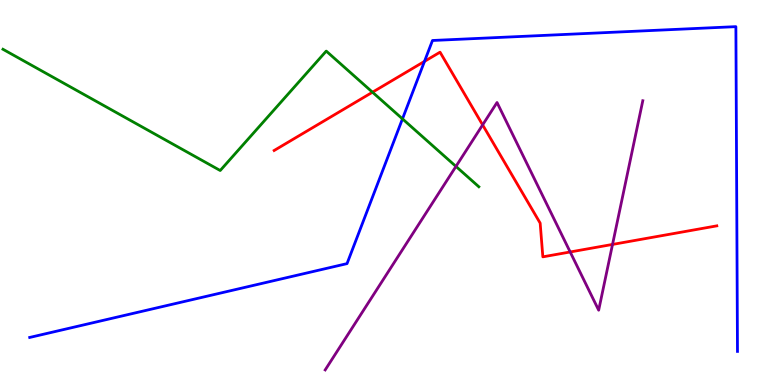[{'lines': ['blue', 'red'], 'intersections': [{'x': 5.48, 'y': 8.41}]}, {'lines': ['green', 'red'], 'intersections': [{'x': 4.81, 'y': 7.6}]}, {'lines': ['purple', 'red'], 'intersections': [{'x': 6.23, 'y': 6.76}, {'x': 7.36, 'y': 3.46}, {'x': 7.9, 'y': 3.65}]}, {'lines': ['blue', 'green'], 'intersections': [{'x': 5.19, 'y': 6.91}]}, {'lines': ['blue', 'purple'], 'intersections': []}, {'lines': ['green', 'purple'], 'intersections': [{'x': 5.88, 'y': 5.68}]}]